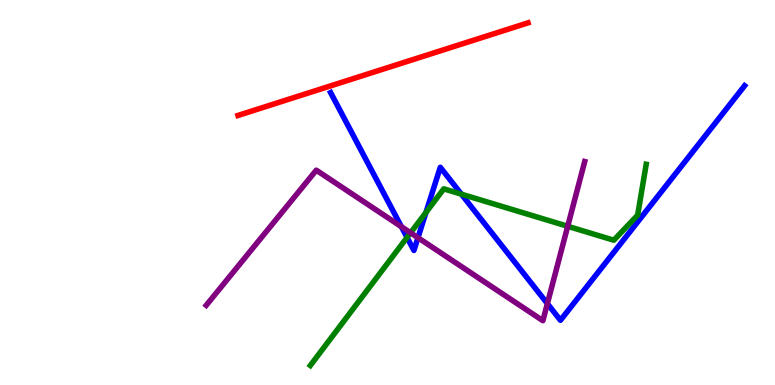[{'lines': ['blue', 'red'], 'intersections': []}, {'lines': ['green', 'red'], 'intersections': []}, {'lines': ['purple', 'red'], 'intersections': []}, {'lines': ['blue', 'green'], 'intersections': [{'x': 5.25, 'y': 3.83}, {'x': 5.5, 'y': 4.48}, {'x': 5.95, 'y': 4.96}]}, {'lines': ['blue', 'purple'], 'intersections': [{'x': 5.18, 'y': 4.11}, {'x': 5.39, 'y': 3.83}, {'x': 7.06, 'y': 2.11}]}, {'lines': ['green', 'purple'], 'intersections': [{'x': 5.3, 'y': 3.95}, {'x': 7.33, 'y': 4.12}]}]